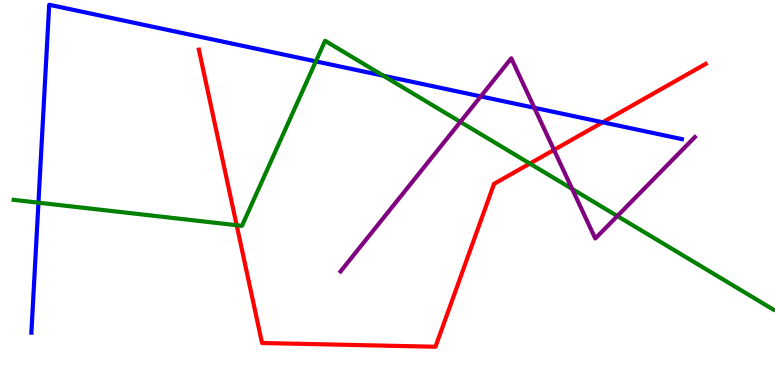[{'lines': ['blue', 'red'], 'intersections': [{'x': 7.78, 'y': 6.82}]}, {'lines': ['green', 'red'], 'intersections': [{'x': 3.05, 'y': 4.15}, {'x': 6.84, 'y': 5.75}]}, {'lines': ['purple', 'red'], 'intersections': [{'x': 7.15, 'y': 6.11}]}, {'lines': ['blue', 'green'], 'intersections': [{'x': 0.496, 'y': 4.74}, {'x': 4.08, 'y': 8.41}, {'x': 4.95, 'y': 8.03}]}, {'lines': ['blue', 'purple'], 'intersections': [{'x': 6.2, 'y': 7.5}, {'x': 6.89, 'y': 7.2}]}, {'lines': ['green', 'purple'], 'intersections': [{'x': 5.94, 'y': 6.83}, {'x': 7.38, 'y': 5.09}, {'x': 7.97, 'y': 4.39}]}]